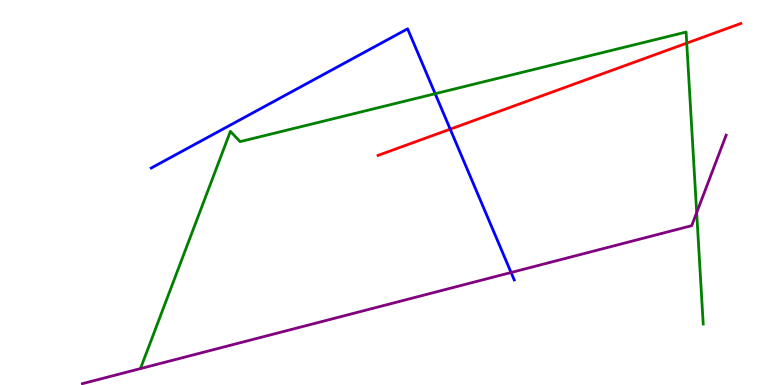[{'lines': ['blue', 'red'], 'intersections': [{'x': 5.81, 'y': 6.65}]}, {'lines': ['green', 'red'], 'intersections': [{'x': 8.86, 'y': 8.88}]}, {'lines': ['purple', 'red'], 'intersections': []}, {'lines': ['blue', 'green'], 'intersections': [{'x': 5.62, 'y': 7.57}]}, {'lines': ['blue', 'purple'], 'intersections': [{'x': 6.59, 'y': 2.92}]}, {'lines': ['green', 'purple'], 'intersections': [{'x': 8.99, 'y': 4.48}]}]